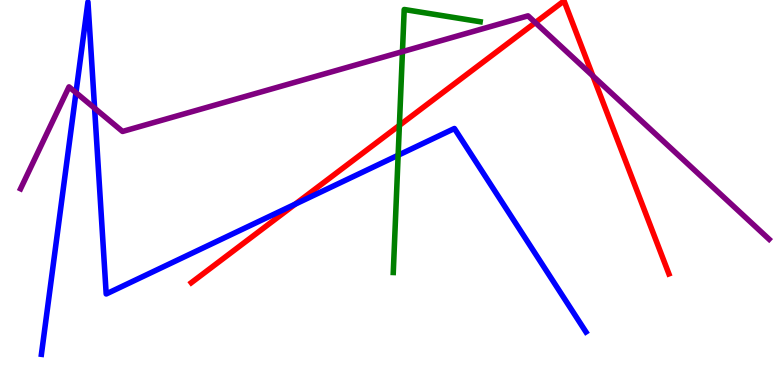[{'lines': ['blue', 'red'], 'intersections': [{'x': 3.81, 'y': 4.7}]}, {'lines': ['green', 'red'], 'intersections': [{'x': 5.15, 'y': 6.74}]}, {'lines': ['purple', 'red'], 'intersections': [{'x': 6.91, 'y': 9.41}, {'x': 7.65, 'y': 8.03}]}, {'lines': ['blue', 'green'], 'intersections': [{'x': 5.14, 'y': 5.97}]}, {'lines': ['blue', 'purple'], 'intersections': [{'x': 0.98, 'y': 7.59}, {'x': 1.22, 'y': 7.19}]}, {'lines': ['green', 'purple'], 'intersections': [{'x': 5.19, 'y': 8.66}]}]